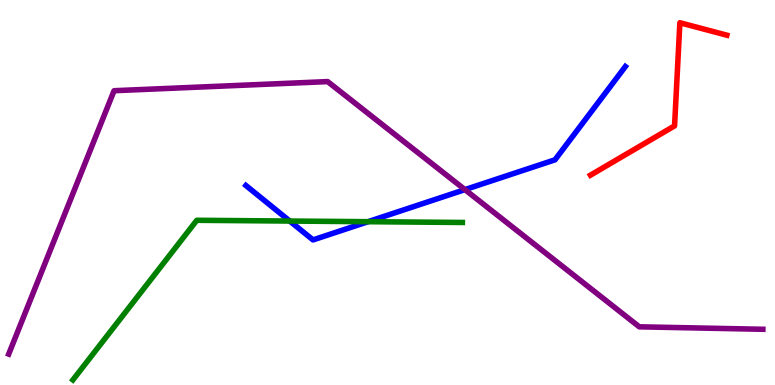[{'lines': ['blue', 'red'], 'intersections': []}, {'lines': ['green', 'red'], 'intersections': []}, {'lines': ['purple', 'red'], 'intersections': []}, {'lines': ['blue', 'green'], 'intersections': [{'x': 3.74, 'y': 4.26}, {'x': 4.75, 'y': 4.24}]}, {'lines': ['blue', 'purple'], 'intersections': [{'x': 6.0, 'y': 5.07}]}, {'lines': ['green', 'purple'], 'intersections': []}]